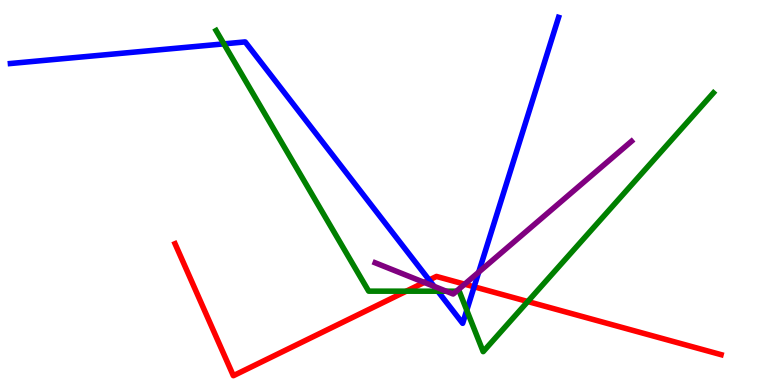[{'lines': ['blue', 'red'], 'intersections': [{'x': 5.54, 'y': 2.73}, {'x': 6.12, 'y': 2.55}]}, {'lines': ['green', 'red'], 'intersections': [{'x': 5.24, 'y': 2.44}, {'x': 6.81, 'y': 2.17}]}, {'lines': ['purple', 'red'], 'intersections': [{'x': 5.47, 'y': 2.66}, {'x': 6.0, 'y': 2.62}]}, {'lines': ['blue', 'green'], 'intersections': [{'x': 2.89, 'y': 8.86}, {'x': 5.65, 'y': 2.44}, {'x': 6.02, 'y': 1.94}]}, {'lines': ['blue', 'purple'], 'intersections': [{'x': 5.6, 'y': 2.56}, {'x': 6.18, 'y': 2.93}]}, {'lines': ['green', 'purple'], 'intersections': [{'x': 5.76, 'y': 2.44}, {'x': 5.89, 'y': 2.44}]}]